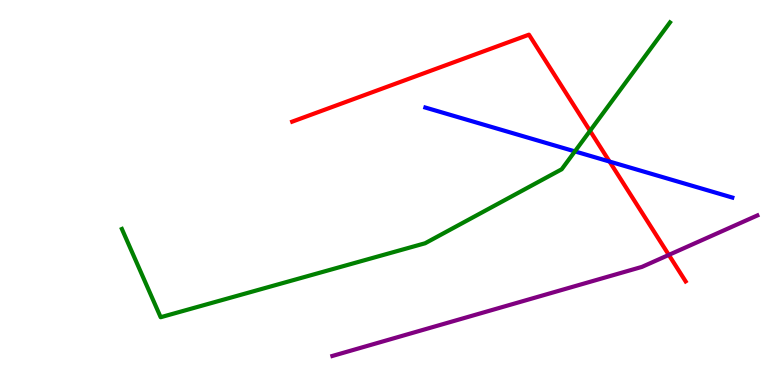[{'lines': ['blue', 'red'], 'intersections': [{'x': 7.86, 'y': 5.8}]}, {'lines': ['green', 'red'], 'intersections': [{'x': 7.61, 'y': 6.6}]}, {'lines': ['purple', 'red'], 'intersections': [{'x': 8.63, 'y': 3.38}]}, {'lines': ['blue', 'green'], 'intersections': [{'x': 7.42, 'y': 6.07}]}, {'lines': ['blue', 'purple'], 'intersections': []}, {'lines': ['green', 'purple'], 'intersections': []}]